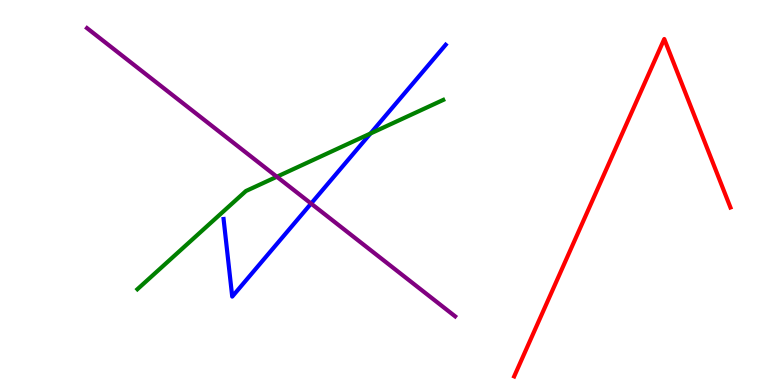[{'lines': ['blue', 'red'], 'intersections': []}, {'lines': ['green', 'red'], 'intersections': []}, {'lines': ['purple', 'red'], 'intersections': []}, {'lines': ['blue', 'green'], 'intersections': [{'x': 4.78, 'y': 6.53}]}, {'lines': ['blue', 'purple'], 'intersections': [{'x': 4.01, 'y': 4.71}]}, {'lines': ['green', 'purple'], 'intersections': [{'x': 3.57, 'y': 5.41}]}]